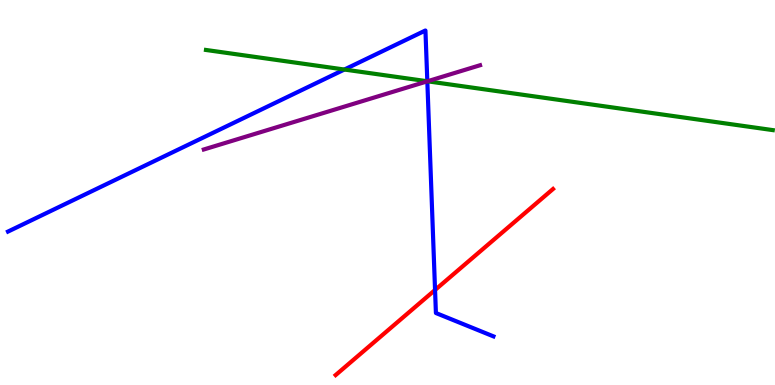[{'lines': ['blue', 'red'], 'intersections': [{'x': 5.61, 'y': 2.47}]}, {'lines': ['green', 'red'], 'intersections': []}, {'lines': ['purple', 'red'], 'intersections': []}, {'lines': ['blue', 'green'], 'intersections': [{'x': 4.44, 'y': 8.19}, {'x': 5.51, 'y': 7.89}]}, {'lines': ['blue', 'purple'], 'intersections': [{'x': 5.51, 'y': 7.89}]}, {'lines': ['green', 'purple'], 'intersections': [{'x': 5.52, 'y': 7.89}]}]